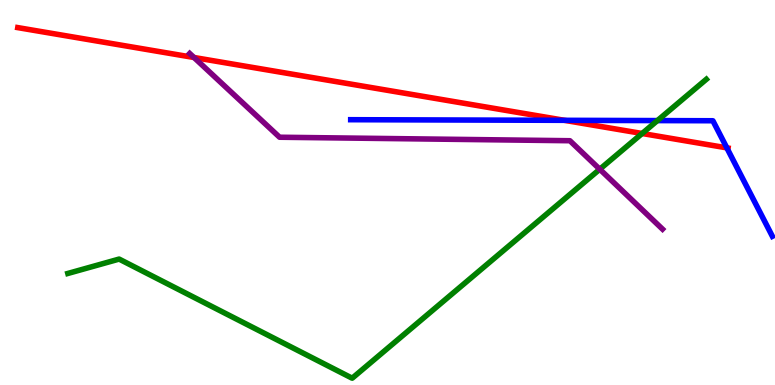[{'lines': ['blue', 'red'], 'intersections': [{'x': 7.28, 'y': 6.87}, {'x': 9.38, 'y': 6.16}]}, {'lines': ['green', 'red'], 'intersections': [{'x': 8.29, 'y': 6.53}]}, {'lines': ['purple', 'red'], 'intersections': [{'x': 2.5, 'y': 8.51}]}, {'lines': ['blue', 'green'], 'intersections': [{'x': 8.48, 'y': 6.87}]}, {'lines': ['blue', 'purple'], 'intersections': []}, {'lines': ['green', 'purple'], 'intersections': [{'x': 7.74, 'y': 5.6}]}]